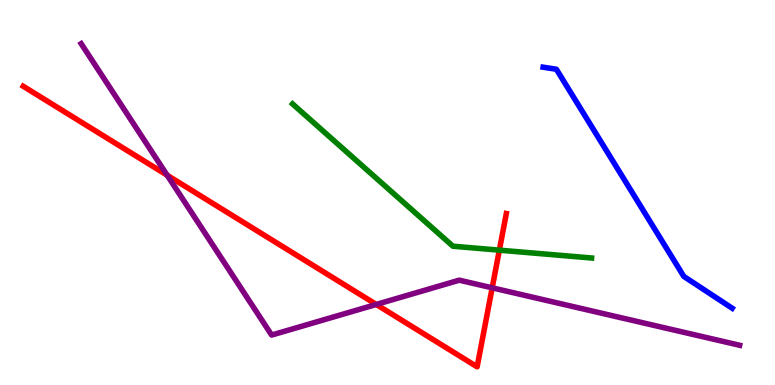[{'lines': ['blue', 'red'], 'intersections': []}, {'lines': ['green', 'red'], 'intersections': [{'x': 6.44, 'y': 3.5}]}, {'lines': ['purple', 'red'], 'intersections': [{'x': 2.16, 'y': 5.45}, {'x': 4.86, 'y': 2.09}, {'x': 6.35, 'y': 2.52}]}, {'lines': ['blue', 'green'], 'intersections': []}, {'lines': ['blue', 'purple'], 'intersections': []}, {'lines': ['green', 'purple'], 'intersections': []}]